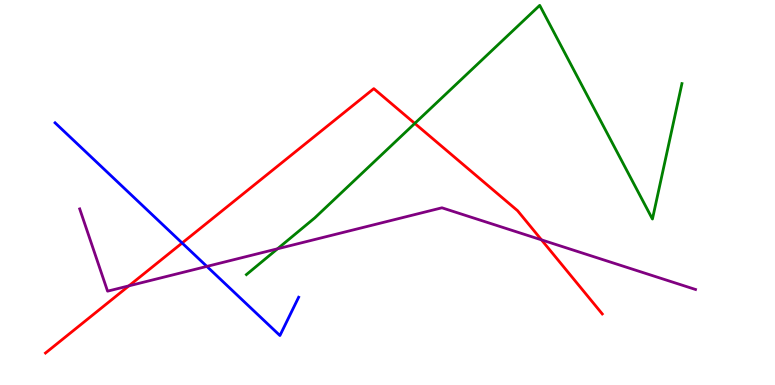[{'lines': ['blue', 'red'], 'intersections': [{'x': 2.35, 'y': 3.69}]}, {'lines': ['green', 'red'], 'intersections': [{'x': 5.35, 'y': 6.79}]}, {'lines': ['purple', 'red'], 'intersections': [{'x': 1.66, 'y': 2.58}, {'x': 6.99, 'y': 3.77}]}, {'lines': ['blue', 'green'], 'intersections': []}, {'lines': ['blue', 'purple'], 'intersections': [{'x': 2.67, 'y': 3.08}]}, {'lines': ['green', 'purple'], 'intersections': [{'x': 3.58, 'y': 3.54}]}]